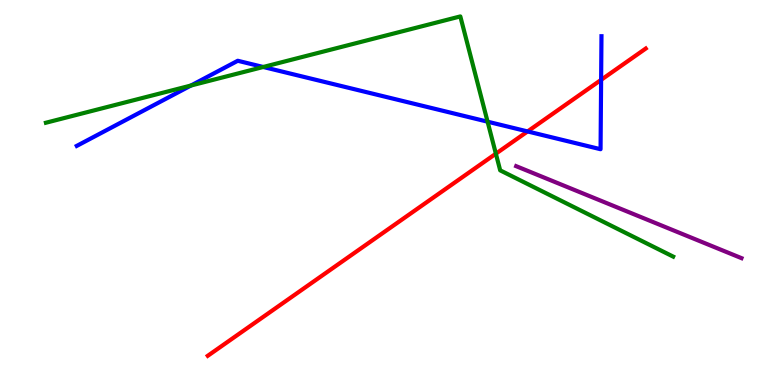[{'lines': ['blue', 'red'], 'intersections': [{'x': 6.81, 'y': 6.59}, {'x': 7.76, 'y': 7.93}]}, {'lines': ['green', 'red'], 'intersections': [{'x': 6.4, 'y': 6.01}]}, {'lines': ['purple', 'red'], 'intersections': []}, {'lines': ['blue', 'green'], 'intersections': [{'x': 2.46, 'y': 7.78}, {'x': 3.4, 'y': 8.26}, {'x': 6.29, 'y': 6.84}]}, {'lines': ['blue', 'purple'], 'intersections': []}, {'lines': ['green', 'purple'], 'intersections': []}]